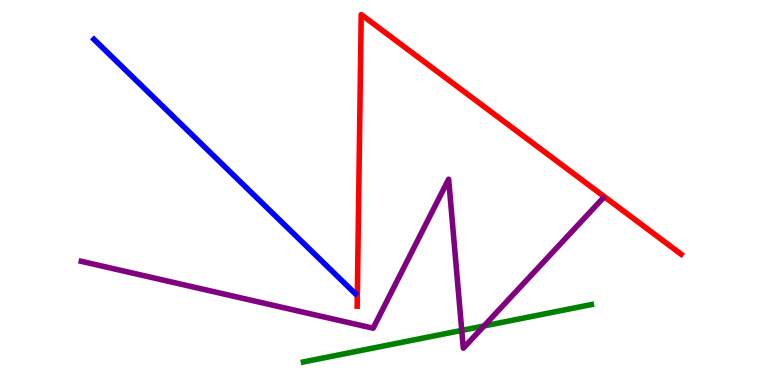[{'lines': ['blue', 'red'], 'intersections': []}, {'lines': ['green', 'red'], 'intersections': []}, {'lines': ['purple', 'red'], 'intersections': []}, {'lines': ['blue', 'green'], 'intersections': []}, {'lines': ['blue', 'purple'], 'intersections': []}, {'lines': ['green', 'purple'], 'intersections': [{'x': 5.96, 'y': 1.42}, {'x': 6.25, 'y': 1.53}]}]